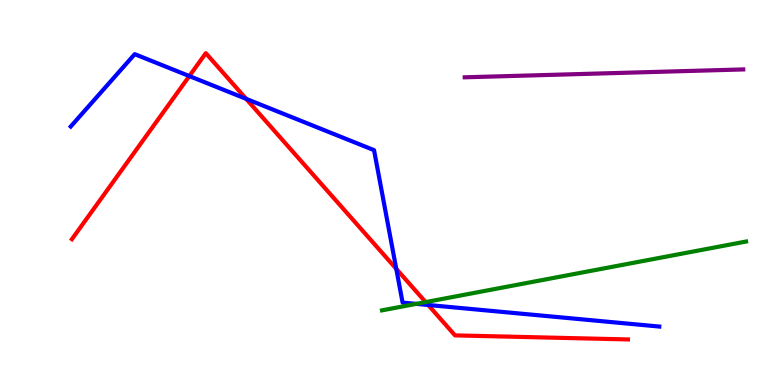[{'lines': ['blue', 'red'], 'intersections': [{'x': 2.44, 'y': 8.02}, {'x': 3.18, 'y': 7.43}, {'x': 5.11, 'y': 3.02}, {'x': 5.53, 'y': 2.08}]}, {'lines': ['green', 'red'], 'intersections': [{'x': 5.49, 'y': 2.15}]}, {'lines': ['purple', 'red'], 'intersections': []}, {'lines': ['blue', 'green'], 'intersections': [{'x': 5.37, 'y': 2.11}]}, {'lines': ['blue', 'purple'], 'intersections': []}, {'lines': ['green', 'purple'], 'intersections': []}]